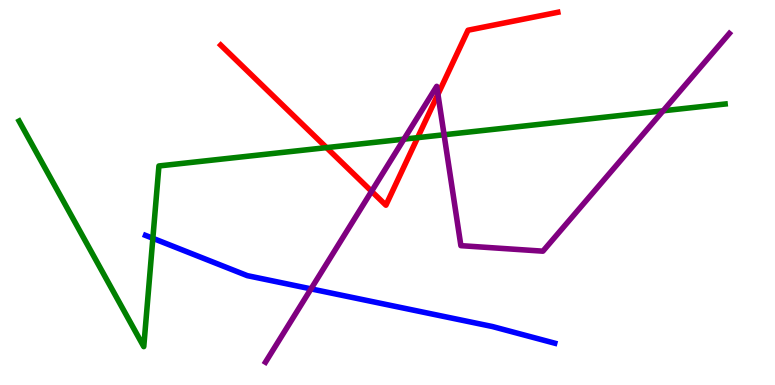[{'lines': ['blue', 'red'], 'intersections': []}, {'lines': ['green', 'red'], 'intersections': [{'x': 4.21, 'y': 6.17}, {'x': 5.39, 'y': 6.42}]}, {'lines': ['purple', 'red'], 'intersections': [{'x': 4.79, 'y': 5.03}, {'x': 5.65, 'y': 7.55}]}, {'lines': ['blue', 'green'], 'intersections': [{'x': 1.97, 'y': 3.81}]}, {'lines': ['blue', 'purple'], 'intersections': [{'x': 4.01, 'y': 2.5}]}, {'lines': ['green', 'purple'], 'intersections': [{'x': 5.21, 'y': 6.39}, {'x': 5.73, 'y': 6.5}, {'x': 8.56, 'y': 7.12}]}]